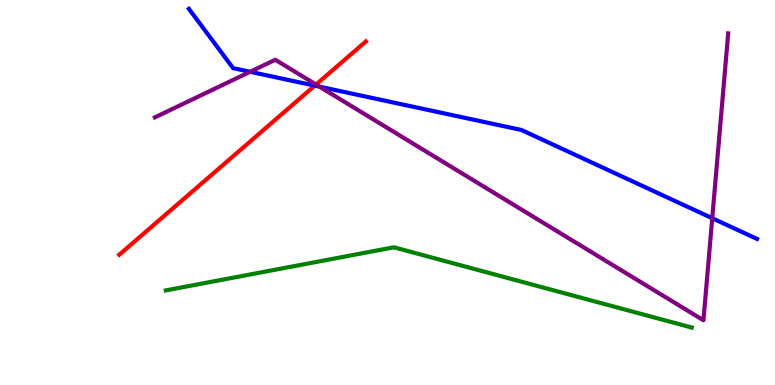[{'lines': ['blue', 'red'], 'intersections': [{'x': 4.06, 'y': 7.78}]}, {'lines': ['green', 'red'], 'intersections': []}, {'lines': ['purple', 'red'], 'intersections': [{'x': 4.08, 'y': 7.8}]}, {'lines': ['blue', 'green'], 'intersections': []}, {'lines': ['blue', 'purple'], 'intersections': [{'x': 3.23, 'y': 8.14}, {'x': 4.12, 'y': 7.75}, {'x': 9.19, 'y': 4.33}]}, {'lines': ['green', 'purple'], 'intersections': []}]